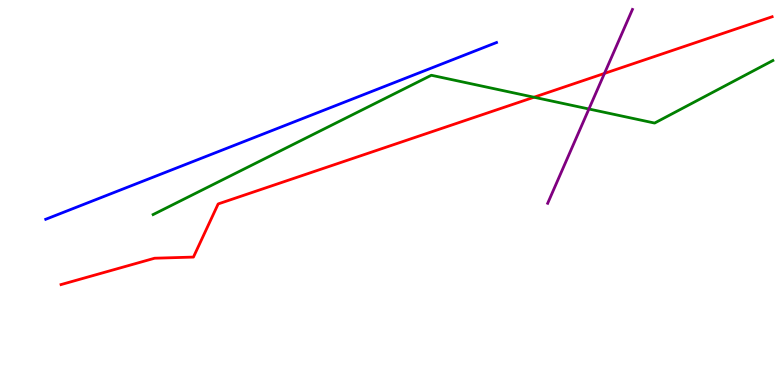[{'lines': ['blue', 'red'], 'intersections': []}, {'lines': ['green', 'red'], 'intersections': [{'x': 6.89, 'y': 7.47}]}, {'lines': ['purple', 'red'], 'intersections': [{'x': 7.8, 'y': 8.09}]}, {'lines': ['blue', 'green'], 'intersections': []}, {'lines': ['blue', 'purple'], 'intersections': []}, {'lines': ['green', 'purple'], 'intersections': [{'x': 7.6, 'y': 7.17}]}]